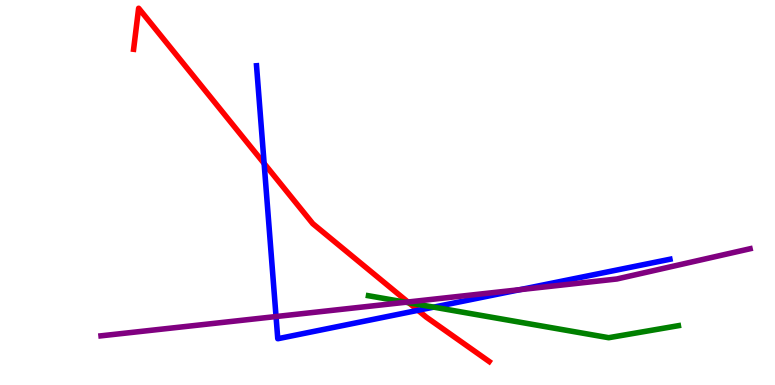[{'lines': ['blue', 'red'], 'intersections': [{'x': 3.41, 'y': 5.75}, {'x': 5.39, 'y': 1.94}]}, {'lines': ['green', 'red'], 'intersections': [{'x': 5.28, 'y': 2.14}]}, {'lines': ['purple', 'red'], 'intersections': [{'x': 5.26, 'y': 2.16}]}, {'lines': ['blue', 'green'], 'intersections': [{'x': 5.6, 'y': 2.02}]}, {'lines': ['blue', 'purple'], 'intersections': [{'x': 3.56, 'y': 1.78}, {'x': 6.71, 'y': 2.48}]}, {'lines': ['green', 'purple'], 'intersections': [{'x': 5.24, 'y': 2.15}]}]